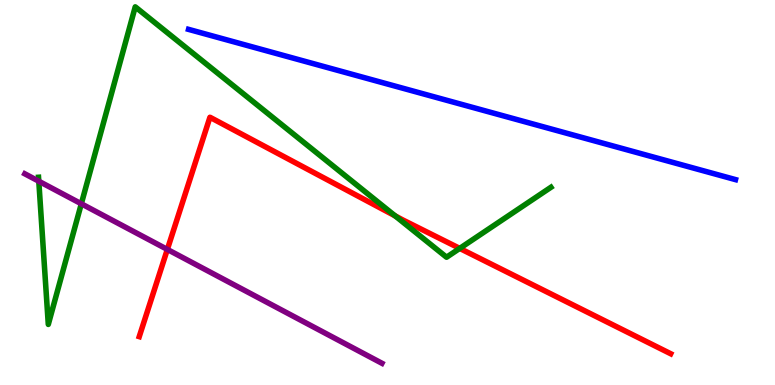[{'lines': ['blue', 'red'], 'intersections': []}, {'lines': ['green', 'red'], 'intersections': [{'x': 5.1, 'y': 4.39}, {'x': 5.93, 'y': 3.55}]}, {'lines': ['purple', 'red'], 'intersections': [{'x': 2.16, 'y': 3.52}]}, {'lines': ['blue', 'green'], 'intersections': []}, {'lines': ['blue', 'purple'], 'intersections': []}, {'lines': ['green', 'purple'], 'intersections': [{'x': 0.501, 'y': 5.29}, {'x': 1.05, 'y': 4.71}]}]